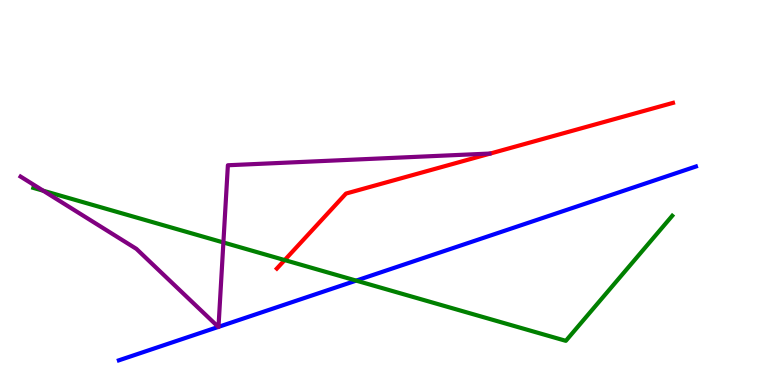[{'lines': ['blue', 'red'], 'intersections': []}, {'lines': ['green', 'red'], 'intersections': [{'x': 3.67, 'y': 3.24}]}, {'lines': ['purple', 'red'], 'intersections': []}, {'lines': ['blue', 'green'], 'intersections': [{'x': 4.6, 'y': 2.71}]}, {'lines': ['blue', 'purple'], 'intersections': [{'x': 2.82, 'y': 1.51}, {'x': 2.82, 'y': 1.51}]}, {'lines': ['green', 'purple'], 'intersections': [{'x': 0.558, 'y': 5.05}, {'x': 2.88, 'y': 3.7}]}]